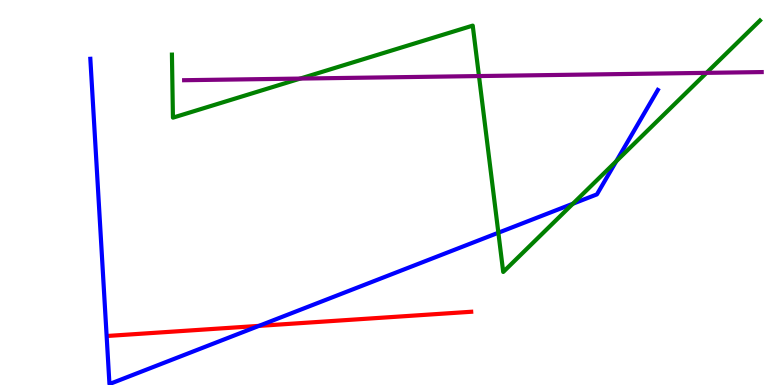[{'lines': ['blue', 'red'], 'intersections': [{'x': 3.34, 'y': 1.54}]}, {'lines': ['green', 'red'], 'intersections': []}, {'lines': ['purple', 'red'], 'intersections': []}, {'lines': ['blue', 'green'], 'intersections': [{'x': 6.43, 'y': 3.96}, {'x': 7.39, 'y': 4.71}, {'x': 7.95, 'y': 5.81}]}, {'lines': ['blue', 'purple'], 'intersections': []}, {'lines': ['green', 'purple'], 'intersections': [{'x': 3.87, 'y': 7.96}, {'x': 6.18, 'y': 8.02}, {'x': 9.12, 'y': 8.11}]}]